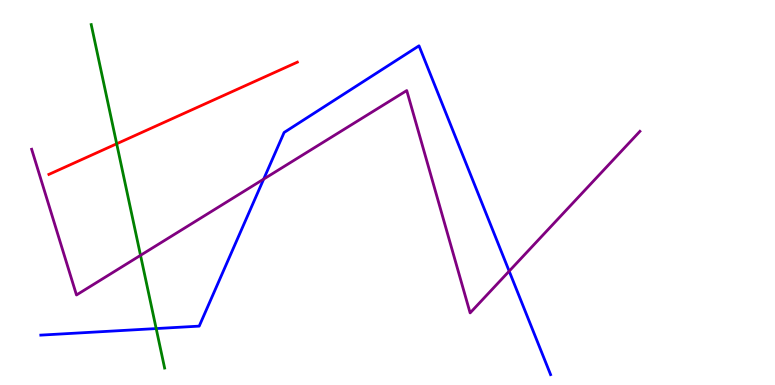[{'lines': ['blue', 'red'], 'intersections': []}, {'lines': ['green', 'red'], 'intersections': [{'x': 1.51, 'y': 6.27}]}, {'lines': ['purple', 'red'], 'intersections': []}, {'lines': ['blue', 'green'], 'intersections': [{'x': 2.02, 'y': 1.47}]}, {'lines': ['blue', 'purple'], 'intersections': [{'x': 3.4, 'y': 5.35}, {'x': 6.57, 'y': 2.96}]}, {'lines': ['green', 'purple'], 'intersections': [{'x': 1.81, 'y': 3.37}]}]